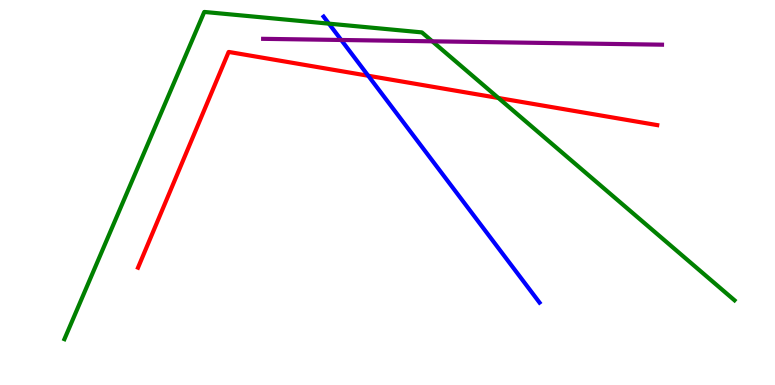[{'lines': ['blue', 'red'], 'intersections': [{'x': 4.75, 'y': 8.03}]}, {'lines': ['green', 'red'], 'intersections': [{'x': 6.43, 'y': 7.45}]}, {'lines': ['purple', 'red'], 'intersections': []}, {'lines': ['blue', 'green'], 'intersections': [{'x': 4.24, 'y': 9.39}]}, {'lines': ['blue', 'purple'], 'intersections': [{'x': 4.4, 'y': 8.96}]}, {'lines': ['green', 'purple'], 'intersections': [{'x': 5.58, 'y': 8.93}]}]